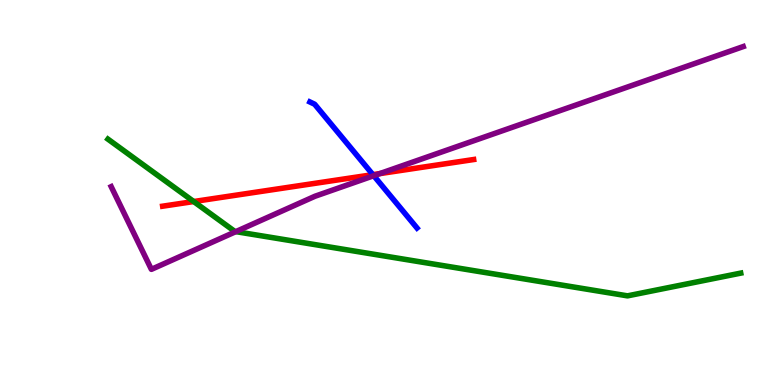[{'lines': ['blue', 'red'], 'intersections': [{'x': 4.81, 'y': 5.46}]}, {'lines': ['green', 'red'], 'intersections': [{'x': 2.5, 'y': 4.77}]}, {'lines': ['purple', 'red'], 'intersections': [{'x': 4.9, 'y': 5.49}]}, {'lines': ['blue', 'green'], 'intersections': []}, {'lines': ['blue', 'purple'], 'intersections': [{'x': 4.82, 'y': 5.44}]}, {'lines': ['green', 'purple'], 'intersections': [{'x': 3.04, 'y': 3.98}]}]